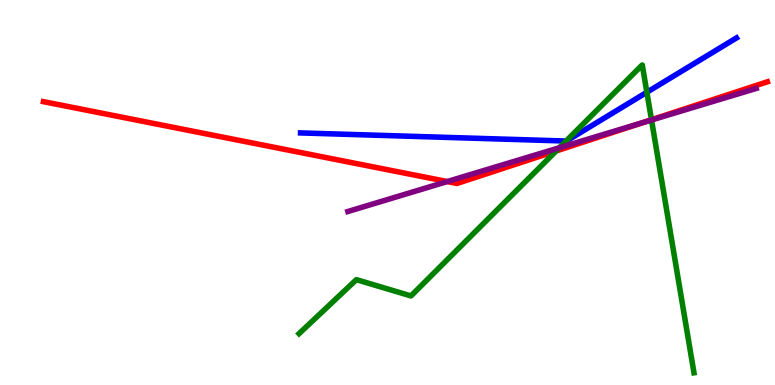[{'lines': ['blue', 'red'], 'intersections': []}, {'lines': ['green', 'red'], 'intersections': [{'x': 7.18, 'y': 6.08}, {'x': 8.41, 'y': 6.89}]}, {'lines': ['purple', 'red'], 'intersections': [{'x': 5.77, 'y': 5.28}, {'x': 8.29, 'y': 6.81}]}, {'lines': ['blue', 'green'], 'intersections': [{'x': 7.3, 'y': 6.34}, {'x': 8.35, 'y': 7.6}]}, {'lines': ['blue', 'purple'], 'intersections': []}, {'lines': ['green', 'purple'], 'intersections': [{'x': 7.22, 'y': 6.16}, {'x': 8.41, 'y': 6.88}]}]